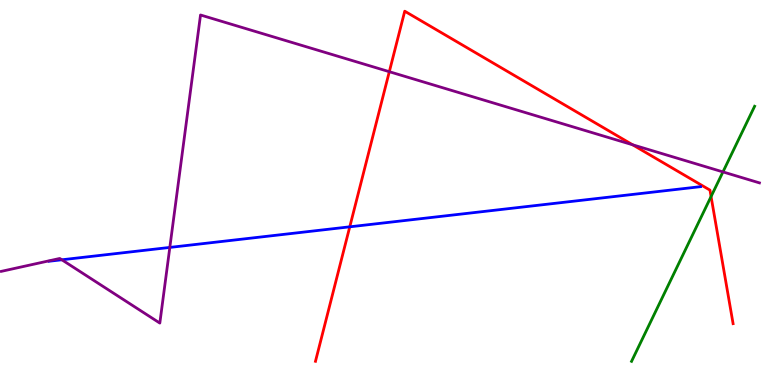[{'lines': ['blue', 'red'], 'intersections': [{'x': 4.51, 'y': 4.11}]}, {'lines': ['green', 'red'], 'intersections': [{'x': 9.18, 'y': 4.9}]}, {'lines': ['purple', 'red'], 'intersections': [{'x': 5.02, 'y': 8.14}, {'x': 8.16, 'y': 6.24}]}, {'lines': ['blue', 'green'], 'intersections': []}, {'lines': ['blue', 'purple'], 'intersections': [{'x': 0.798, 'y': 3.25}, {'x': 2.19, 'y': 3.57}]}, {'lines': ['green', 'purple'], 'intersections': [{'x': 9.33, 'y': 5.53}]}]